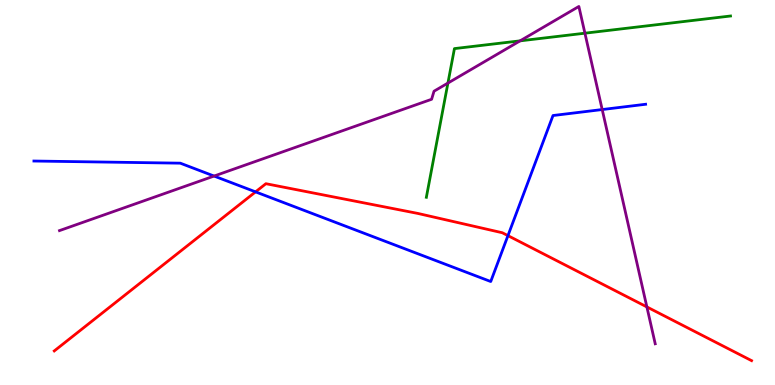[{'lines': ['blue', 'red'], 'intersections': [{'x': 3.3, 'y': 5.02}, {'x': 6.55, 'y': 3.88}]}, {'lines': ['green', 'red'], 'intersections': []}, {'lines': ['purple', 'red'], 'intersections': [{'x': 8.35, 'y': 2.03}]}, {'lines': ['blue', 'green'], 'intersections': []}, {'lines': ['blue', 'purple'], 'intersections': [{'x': 2.76, 'y': 5.43}, {'x': 7.77, 'y': 7.15}]}, {'lines': ['green', 'purple'], 'intersections': [{'x': 5.78, 'y': 7.84}, {'x': 6.71, 'y': 8.94}, {'x': 7.55, 'y': 9.14}]}]